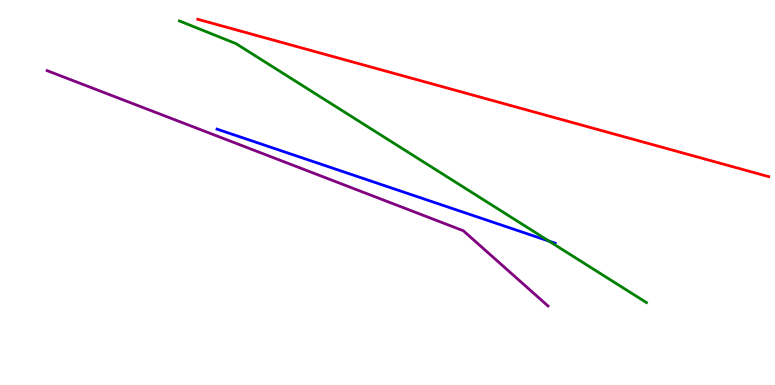[{'lines': ['blue', 'red'], 'intersections': []}, {'lines': ['green', 'red'], 'intersections': []}, {'lines': ['purple', 'red'], 'intersections': []}, {'lines': ['blue', 'green'], 'intersections': [{'x': 7.08, 'y': 3.74}]}, {'lines': ['blue', 'purple'], 'intersections': []}, {'lines': ['green', 'purple'], 'intersections': []}]